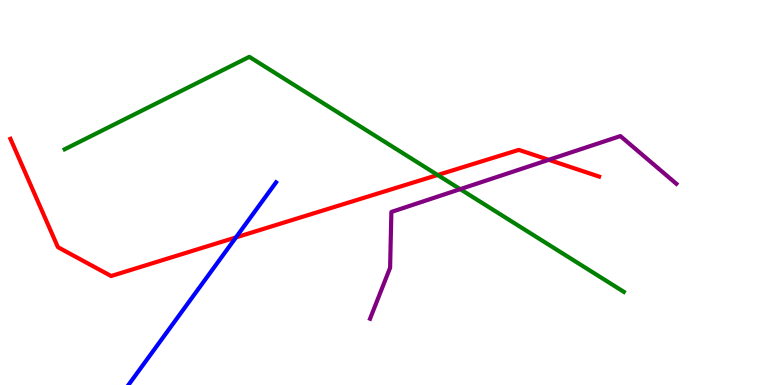[{'lines': ['blue', 'red'], 'intersections': [{'x': 3.04, 'y': 3.83}]}, {'lines': ['green', 'red'], 'intersections': [{'x': 5.65, 'y': 5.45}]}, {'lines': ['purple', 'red'], 'intersections': [{'x': 7.08, 'y': 5.85}]}, {'lines': ['blue', 'green'], 'intersections': []}, {'lines': ['blue', 'purple'], 'intersections': []}, {'lines': ['green', 'purple'], 'intersections': [{'x': 5.94, 'y': 5.09}]}]